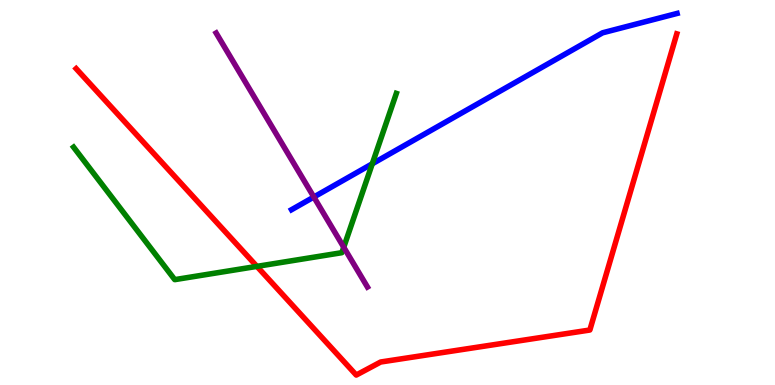[{'lines': ['blue', 'red'], 'intersections': []}, {'lines': ['green', 'red'], 'intersections': [{'x': 3.32, 'y': 3.08}]}, {'lines': ['purple', 'red'], 'intersections': []}, {'lines': ['blue', 'green'], 'intersections': [{'x': 4.8, 'y': 5.75}]}, {'lines': ['blue', 'purple'], 'intersections': [{'x': 4.05, 'y': 4.88}]}, {'lines': ['green', 'purple'], 'intersections': [{'x': 4.44, 'y': 3.58}]}]